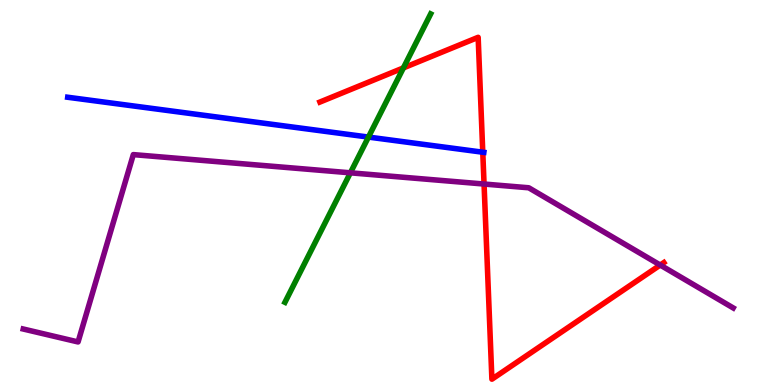[{'lines': ['blue', 'red'], 'intersections': [{'x': 6.23, 'y': 6.05}]}, {'lines': ['green', 'red'], 'intersections': [{'x': 5.21, 'y': 8.24}]}, {'lines': ['purple', 'red'], 'intersections': [{'x': 6.25, 'y': 5.22}, {'x': 8.52, 'y': 3.12}]}, {'lines': ['blue', 'green'], 'intersections': [{'x': 4.75, 'y': 6.44}]}, {'lines': ['blue', 'purple'], 'intersections': []}, {'lines': ['green', 'purple'], 'intersections': [{'x': 4.52, 'y': 5.51}]}]